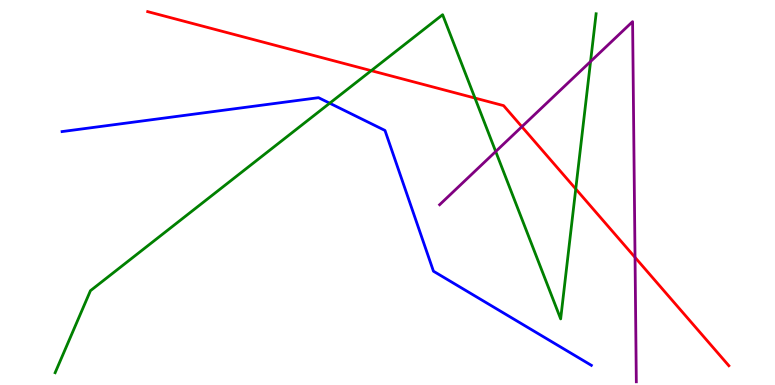[{'lines': ['blue', 'red'], 'intersections': []}, {'lines': ['green', 'red'], 'intersections': [{'x': 4.79, 'y': 8.16}, {'x': 6.13, 'y': 7.45}, {'x': 7.43, 'y': 5.09}]}, {'lines': ['purple', 'red'], 'intersections': [{'x': 6.73, 'y': 6.71}, {'x': 8.19, 'y': 3.31}]}, {'lines': ['blue', 'green'], 'intersections': [{'x': 4.25, 'y': 7.32}]}, {'lines': ['blue', 'purple'], 'intersections': []}, {'lines': ['green', 'purple'], 'intersections': [{'x': 6.4, 'y': 6.06}, {'x': 7.62, 'y': 8.4}]}]